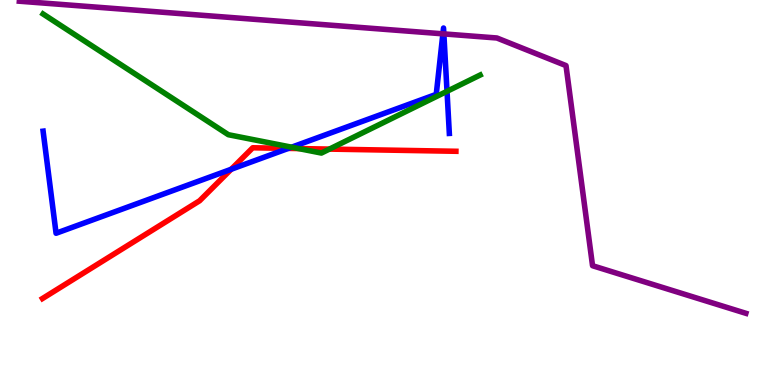[{'lines': ['blue', 'red'], 'intersections': [{'x': 2.98, 'y': 5.6}, {'x': 3.72, 'y': 6.15}]}, {'lines': ['green', 'red'], 'intersections': [{'x': 3.85, 'y': 6.14}, {'x': 4.25, 'y': 6.13}]}, {'lines': ['purple', 'red'], 'intersections': []}, {'lines': ['blue', 'green'], 'intersections': [{'x': 3.76, 'y': 6.18}, {'x': 5.77, 'y': 7.63}]}, {'lines': ['blue', 'purple'], 'intersections': [{'x': 5.71, 'y': 9.12}, {'x': 5.73, 'y': 9.12}]}, {'lines': ['green', 'purple'], 'intersections': []}]